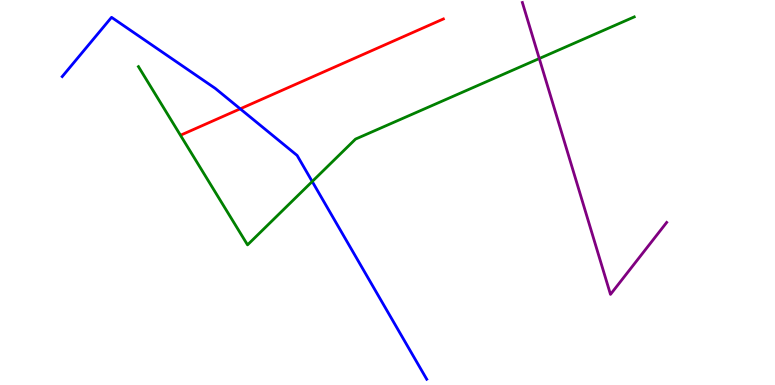[{'lines': ['blue', 'red'], 'intersections': [{'x': 3.1, 'y': 7.17}]}, {'lines': ['green', 'red'], 'intersections': []}, {'lines': ['purple', 'red'], 'intersections': []}, {'lines': ['blue', 'green'], 'intersections': [{'x': 4.03, 'y': 5.29}]}, {'lines': ['blue', 'purple'], 'intersections': []}, {'lines': ['green', 'purple'], 'intersections': [{'x': 6.96, 'y': 8.48}]}]